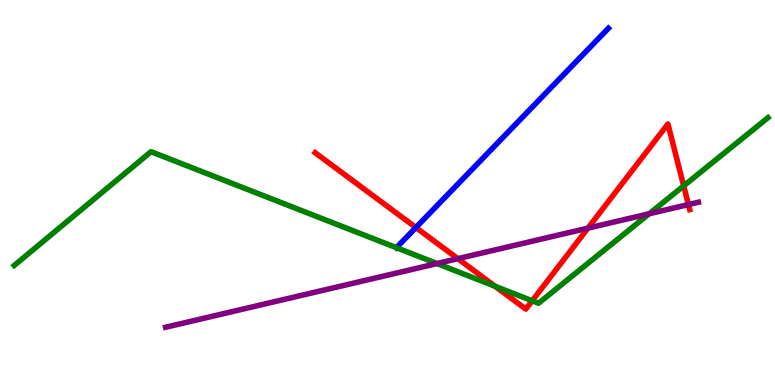[{'lines': ['blue', 'red'], 'intersections': [{'x': 5.37, 'y': 4.09}]}, {'lines': ['green', 'red'], 'intersections': [{'x': 6.39, 'y': 2.56}, {'x': 6.87, 'y': 2.19}, {'x': 8.82, 'y': 5.17}]}, {'lines': ['purple', 'red'], 'intersections': [{'x': 5.91, 'y': 3.28}, {'x': 7.59, 'y': 4.07}, {'x': 8.88, 'y': 4.69}]}, {'lines': ['blue', 'green'], 'intersections': [{'x': 5.12, 'y': 3.57}]}, {'lines': ['blue', 'purple'], 'intersections': []}, {'lines': ['green', 'purple'], 'intersections': [{'x': 5.64, 'y': 3.15}, {'x': 8.38, 'y': 4.45}]}]